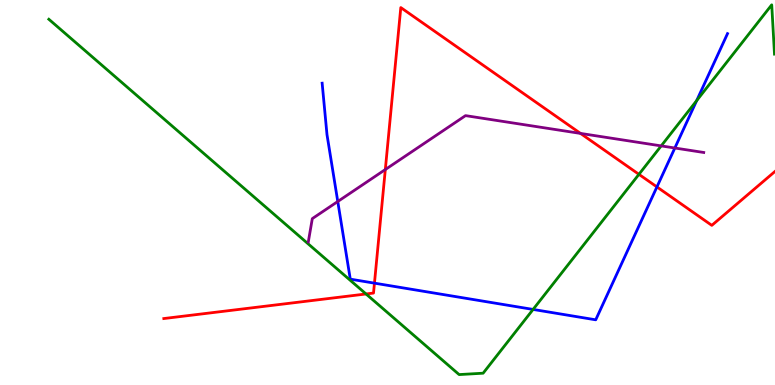[{'lines': ['blue', 'red'], 'intersections': [{'x': 4.83, 'y': 2.65}, {'x': 8.48, 'y': 5.14}]}, {'lines': ['green', 'red'], 'intersections': [{'x': 4.72, 'y': 2.36}, {'x': 8.24, 'y': 5.47}]}, {'lines': ['purple', 'red'], 'intersections': [{'x': 4.97, 'y': 5.6}, {'x': 7.49, 'y': 6.53}]}, {'lines': ['blue', 'green'], 'intersections': [{'x': 6.88, 'y': 1.96}, {'x': 8.99, 'y': 7.39}]}, {'lines': ['blue', 'purple'], 'intersections': [{'x': 4.36, 'y': 4.77}, {'x': 8.71, 'y': 6.16}]}, {'lines': ['green', 'purple'], 'intersections': [{'x': 8.53, 'y': 6.21}]}]